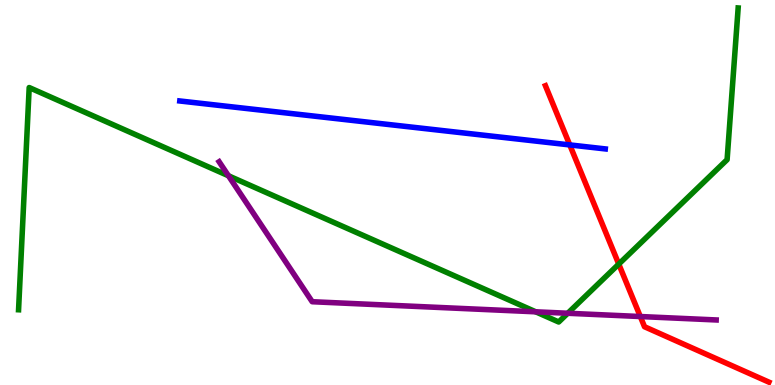[{'lines': ['blue', 'red'], 'intersections': [{'x': 7.35, 'y': 6.24}]}, {'lines': ['green', 'red'], 'intersections': [{'x': 7.98, 'y': 3.14}]}, {'lines': ['purple', 'red'], 'intersections': [{'x': 8.26, 'y': 1.78}]}, {'lines': ['blue', 'green'], 'intersections': []}, {'lines': ['blue', 'purple'], 'intersections': []}, {'lines': ['green', 'purple'], 'intersections': [{'x': 2.95, 'y': 5.43}, {'x': 6.91, 'y': 1.9}, {'x': 7.33, 'y': 1.86}]}]